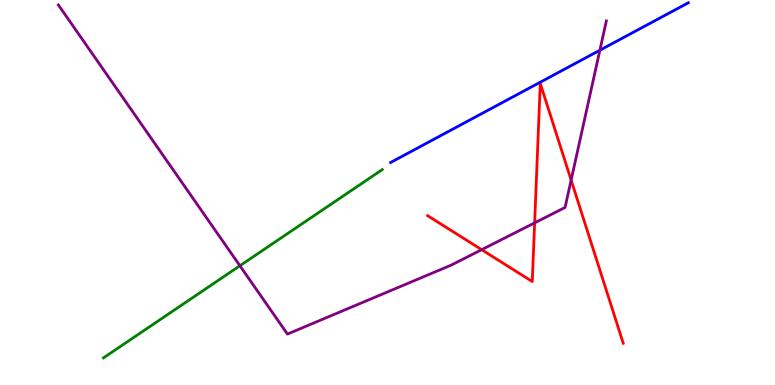[{'lines': ['blue', 'red'], 'intersections': []}, {'lines': ['green', 'red'], 'intersections': []}, {'lines': ['purple', 'red'], 'intersections': [{'x': 6.22, 'y': 3.51}, {'x': 6.9, 'y': 4.21}, {'x': 7.37, 'y': 5.32}]}, {'lines': ['blue', 'green'], 'intersections': []}, {'lines': ['blue', 'purple'], 'intersections': [{'x': 7.74, 'y': 8.7}]}, {'lines': ['green', 'purple'], 'intersections': [{'x': 3.1, 'y': 3.1}]}]